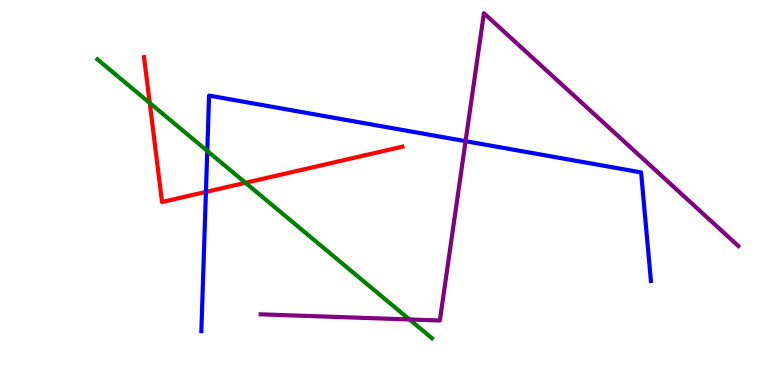[{'lines': ['blue', 'red'], 'intersections': [{'x': 2.66, 'y': 5.02}]}, {'lines': ['green', 'red'], 'intersections': [{'x': 1.93, 'y': 7.33}, {'x': 3.17, 'y': 5.25}]}, {'lines': ['purple', 'red'], 'intersections': []}, {'lines': ['blue', 'green'], 'intersections': [{'x': 2.67, 'y': 6.08}]}, {'lines': ['blue', 'purple'], 'intersections': [{'x': 6.01, 'y': 6.33}]}, {'lines': ['green', 'purple'], 'intersections': [{'x': 5.28, 'y': 1.7}]}]